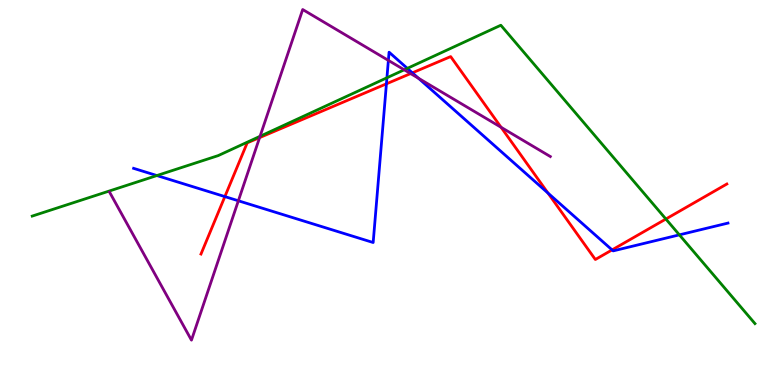[{'lines': ['blue', 'red'], 'intersections': [{'x': 2.9, 'y': 4.89}, {'x': 4.99, 'y': 7.82}, {'x': 5.32, 'y': 8.11}, {'x': 7.07, 'y': 4.99}, {'x': 7.9, 'y': 3.51}]}, {'lines': ['green', 'red'], 'intersections': [{'x': 8.59, 'y': 4.31}]}, {'lines': ['purple', 'red'], 'intersections': [{'x': 3.35, 'y': 6.43}, {'x': 5.3, 'y': 8.09}, {'x': 6.47, 'y': 6.69}]}, {'lines': ['blue', 'green'], 'intersections': [{'x': 2.02, 'y': 5.44}, {'x': 4.99, 'y': 7.98}, {'x': 5.26, 'y': 8.22}, {'x': 8.77, 'y': 3.9}]}, {'lines': ['blue', 'purple'], 'intersections': [{'x': 3.08, 'y': 4.78}, {'x': 5.01, 'y': 8.43}, {'x': 5.4, 'y': 7.97}]}, {'lines': ['green', 'purple'], 'intersections': [{'x': 3.36, 'y': 6.46}, {'x': 5.22, 'y': 8.19}]}]